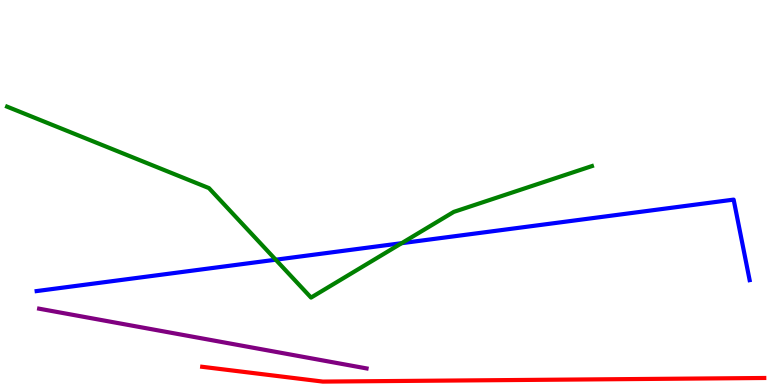[{'lines': ['blue', 'red'], 'intersections': []}, {'lines': ['green', 'red'], 'intersections': []}, {'lines': ['purple', 'red'], 'intersections': []}, {'lines': ['blue', 'green'], 'intersections': [{'x': 3.56, 'y': 3.25}, {'x': 5.18, 'y': 3.68}]}, {'lines': ['blue', 'purple'], 'intersections': []}, {'lines': ['green', 'purple'], 'intersections': []}]